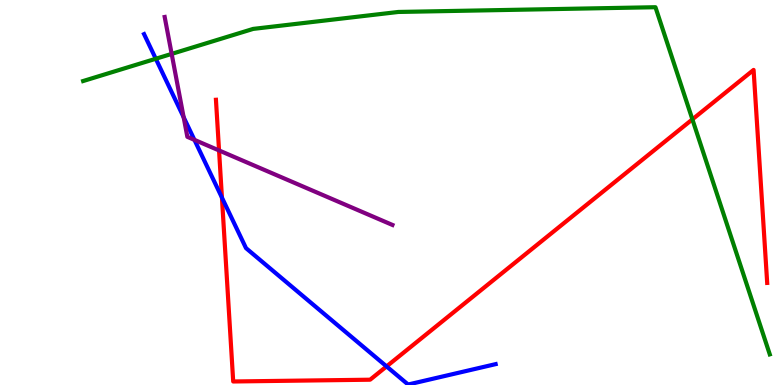[{'lines': ['blue', 'red'], 'intersections': [{'x': 2.86, 'y': 4.87}, {'x': 4.99, 'y': 0.483}]}, {'lines': ['green', 'red'], 'intersections': [{'x': 8.93, 'y': 6.9}]}, {'lines': ['purple', 'red'], 'intersections': [{'x': 2.83, 'y': 6.09}]}, {'lines': ['blue', 'green'], 'intersections': [{'x': 2.01, 'y': 8.47}]}, {'lines': ['blue', 'purple'], 'intersections': [{'x': 2.37, 'y': 6.96}, {'x': 2.51, 'y': 6.37}]}, {'lines': ['green', 'purple'], 'intersections': [{'x': 2.22, 'y': 8.6}]}]